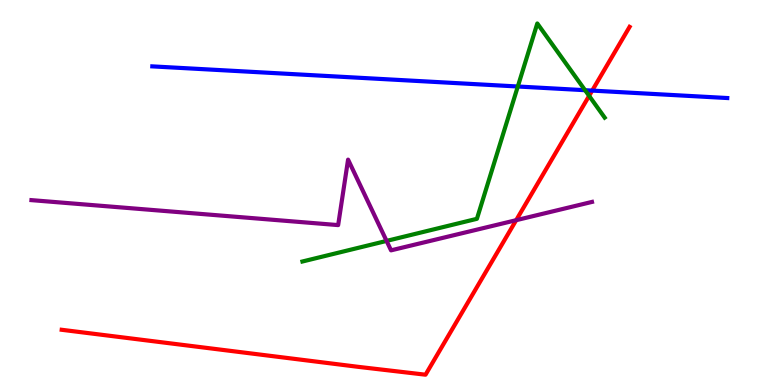[{'lines': ['blue', 'red'], 'intersections': [{'x': 7.64, 'y': 7.65}]}, {'lines': ['green', 'red'], 'intersections': [{'x': 7.6, 'y': 7.51}]}, {'lines': ['purple', 'red'], 'intersections': [{'x': 6.66, 'y': 4.28}]}, {'lines': ['blue', 'green'], 'intersections': [{'x': 6.68, 'y': 7.75}, {'x': 7.55, 'y': 7.66}]}, {'lines': ['blue', 'purple'], 'intersections': []}, {'lines': ['green', 'purple'], 'intersections': [{'x': 4.99, 'y': 3.74}]}]